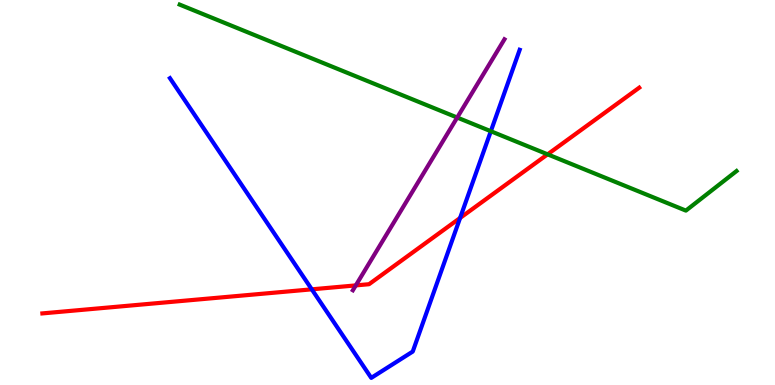[{'lines': ['blue', 'red'], 'intersections': [{'x': 4.02, 'y': 2.48}, {'x': 5.94, 'y': 4.34}]}, {'lines': ['green', 'red'], 'intersections': [{'x': 7.07, 'y': 5.99}]}, {'lines': ['purple', 'red'], 'intersections': [{'x': 4.59, 'y': 2.59}]}, {'lines': ['blue', 'green'], 'intersections': [{'x': 6.33, 'y': 6.59}]}, {'lines': ['blue', 'purple'], 'intersections': []}, {'lines': ['green', 'purple'], 'intersections': [{'x': 5.9, 'y': 6.95}]}]